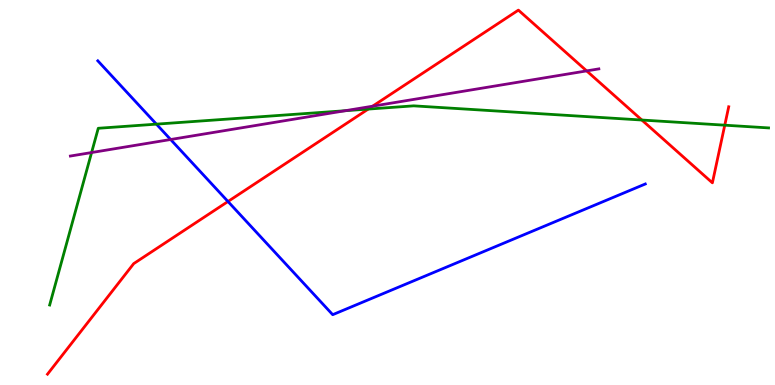[{'lines': ['blue', 'red'], 'intersections': [{'x': 2.94, 'y': 4.77}]}, {'lines': ['green', 'red'], 'intersections': [{'x': 4.75, 'y': 7.17}, {'x': 8.28, 'y': 6.88}, {'x': 9.35, 'y': 6.75}]}, {'lines': ['purple', 'red'], 'intersections': [{'x': 4.81, 'y': 7.24}, {'x': 7.57, 'y': 8.16}]}, {'lines': ['blue', 'green'], 'intersections': [{'x': 2.02, 'y': 6.78}]}, {'lines': ['blue', 'purple'], 'intersections': [{'x': 2.2, 'y': 6.38}]}, {'lines': ['green', 'purple'], 'intersections': [{'x': 1.18, 'y': 6.04}, {'x': 4.45, 'y': 7.12}]}]